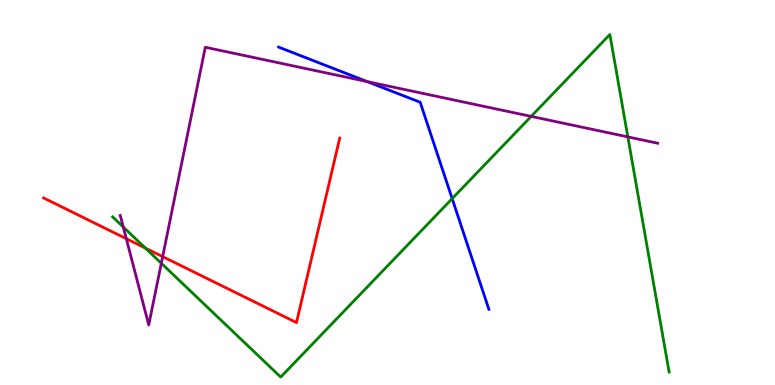[{'lines': ['blue', 'red'], 'intersections': []}, {'lines': ['green', 'red'], 'intersections': [{'x': 1.88, 'y': 3.56}]}, {'lines': ['purple', 'red'], 'intersections': [{'x': 1.63, 'y': 3.8}, {'x': 2.1, 'y': 3.33}]}, {'lines': ['blue', 'green'], 'intersections': [{'x': 5.83, 'y': 4.84}]}, {'lines': ['blue', 'purple'], 'intersections': [{'x': 4.74, 'y': 7.88}]}, {'lines': ['green', 'purple'], 'intersections': [{'x': 1.59, 'y': 4.1}, {'x': 2.08, 'y': 3.16}, {'x': 6.85, 'y': 6.98}, {'x': 8.1, 'y': 6.44}]}]